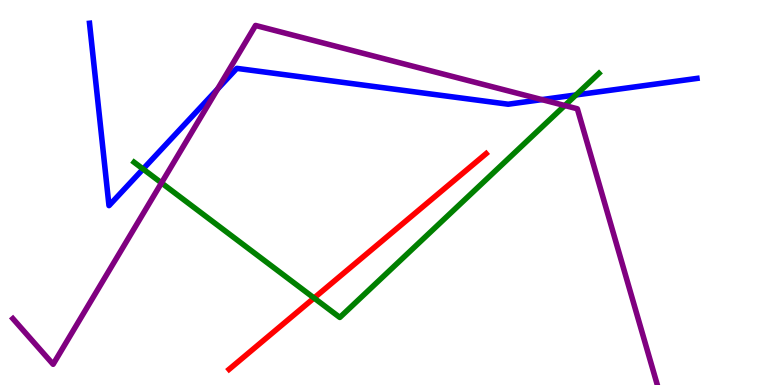[{'lines': ['blue', 'red'], 'intersections': []}, {'lines': ['green', 'red'], 'intersections': [{'x': 4.05, 'y': 2.26}]}, {'lines': ['purple', 'red'], 'intersections': []}, {'lines': ['blue', 'green'], 'intersections': [{'x': 1.85, 'y': 5.61}, {'x': 7.43, 'y': 7.53}]}, {'lines': ['blue', 'purple'], 'intersections': [{'x': 2.81, 'y': 7.69}, {'x': 6.99, 'y': 7.41}]}, {'lines': ['green', 'purple'], 'intersections': [{'x': 2.08, 'y': 5.25}, {'x': 7.29, 'y': 7.26}]}]